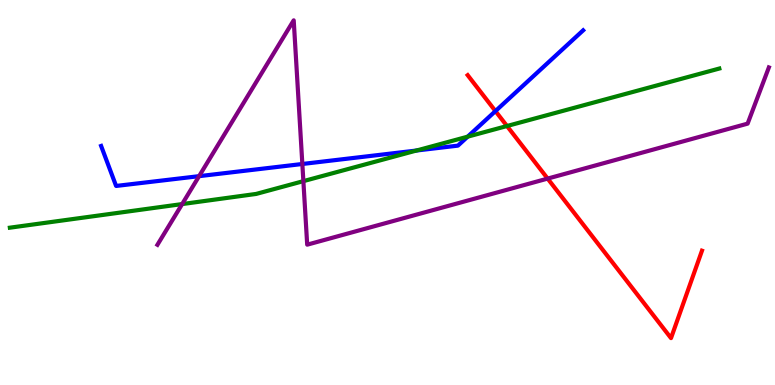[{'lines': ['blue', 'red'], 'intersections': [{'x': 6.39, 'y': 7.11}]}, {'lines': ['green', 'red'], 'intersections': [{'x': 6.54, 'y': 6.73}]}, {'lines': ['purple', 'red'], 'intersections': [{'x': 7.07, 'y': 5.36}]}, {'lines': ['blue', 'green'], 'intersections': [{'x': 5.37, 'y': 6.09}, {'x': 6.03, 'y': 6.45}]}, {'lines': ['blue', 'purple'], 'intersections': [{'x': 2.57, 'y': 5.42}, {'x': 3.9, 'y': 5.74}]}, {'lines': ['green', 'purple'], 'intersections': [{'x': 2.35, 'y': 4.7}, {'x': 3.91, 'y': 5.29}]}]